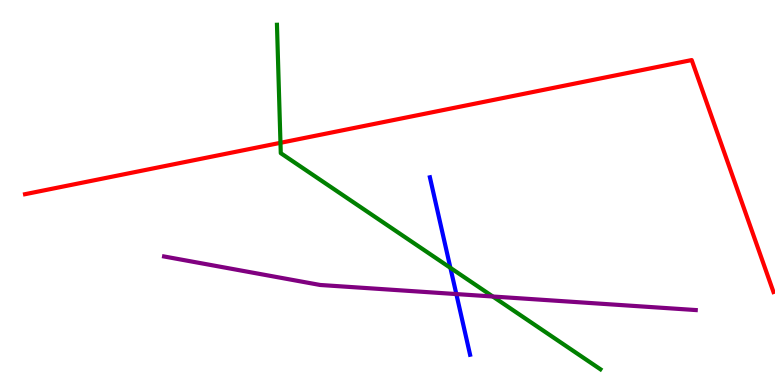[{'lines': ['blue', 'red'], 'intersections': []}, {'lines': ['green', 'red'], 'intersections': [{'x': 3.62, 'y': 6.29}]}, {'lines': ['purple', 'red'], 'intersections': []}, {'lines': ['blue', 'green'], 'intersections': [{'x': 5.81, 'y': 3.04}]}, {'lines': ['blue', 'purple'], 'intersections': [{'x': 5.89, 'y': 2.36}]}, {'lines': ['green', 'purple'], 'intersections': [{'x': 6.36, 'y': 2.3}]}]